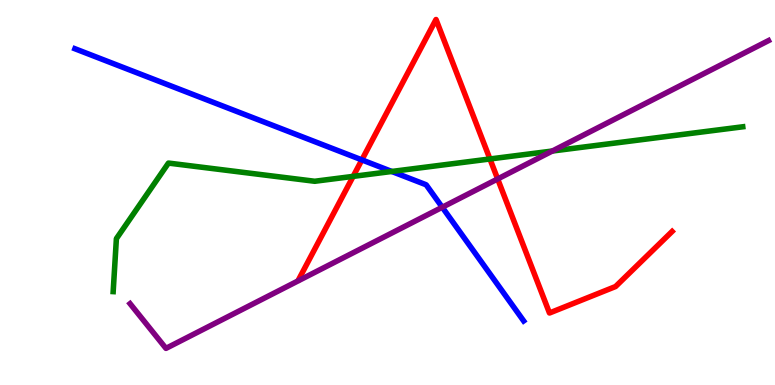[{'lines': ['blue', 'red'], 'intersections': [{'x': 4.67, 'y': 5.85}]}, {'lines': ['green', 'red'], 'intersections': [{'x': 4.56, 'y': 5.42}, {'x': 6.32, 'y': 5.87}]}, {'lines': ['purple', 'red'], 'intersections': [{'x': 6.42, 'y': 5.35}]}, {'lines': ['blue', 'green'], 'intersections': [{'x': 5.06, 'y': 5.55}]}, {'lines': ['blue', 'purple'], 'intersections': [{'x': 5.71, 'y': 4.62}]}, {'lines': ['green', 'purple'], 'intersections': [{'x': 7.13, 'y': 6.08}]}]